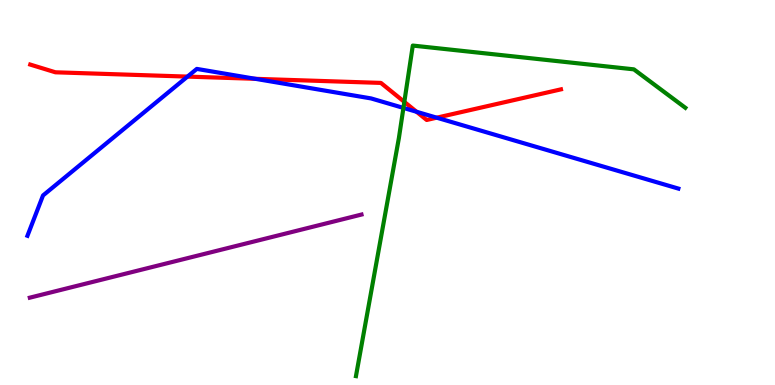[{'lines': ['blue', 'red'], 'intersections': [{'x': 2.42, 'y': 8.01}, {'x': 3.29, 'y': 7.95}, {'x': 5.37, 'y': 7.1}, {'x': 5.64, 'y': 6.94}]}, {'lines': ['green', 'red'], 'intersections': [{'x': 5.22, 'y': 7.35}]}, {'lines': ['purple', 'red'], 'intersections': []}, {'lines': ['blue', 'green'], 'intersections': [{'x': 5.21, 'y': 7.2}]}, {'lines': ['blue', 'purple'], 'intersections': []}, {'lines': ['green', 'purple'], 'intersections': []}]